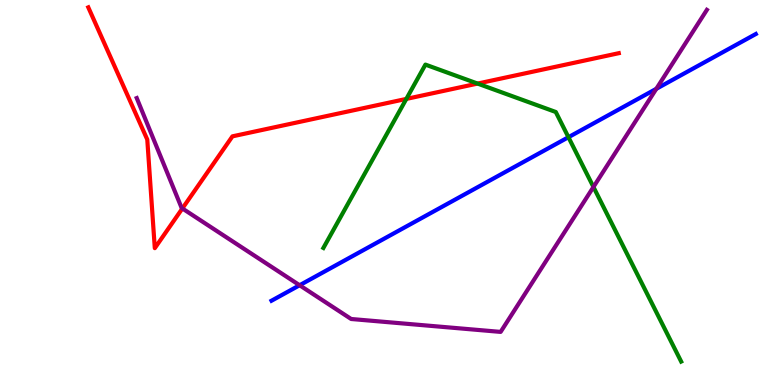[{'lines': ['blue', 'red'], 'intersections': []}, {'lines': ['green', 'red'], 'intersections': [{'x': 5.24, 'y': 7.43}, {'x': 6.16, 'y': 7.83}]}, {'lines': ['purple', 'red'], 'intersections': [{'x': 2.35, 'y': 4.59}]}, {'lines': ['blue', 'green'], 'intersections': [{'x': 7.33, 'y': 6.44}]}, {'lines': ['blue', 'purple'], 'intersections': [{'x': 3.87, 'y': 2.59}, {'x': 8.47, 'y': 7.69}]}, {'lines': ['green', 'purple'], 'intersections': [{'x': 7.66, 'y': 5.14}]}]